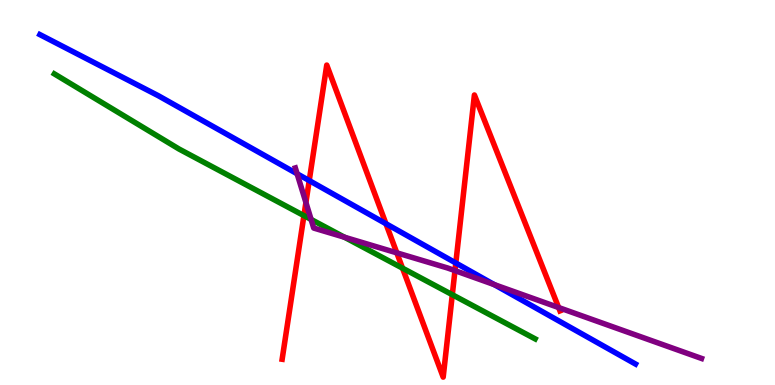[{'lines': ['blue', 'red'], 'intersections': [{'x': 3.99, 'y': 5.31}, {'x': 4.98, 'y': 4.19}, {'x': 5.88, 'y': 3.17}]}, {'lines': ['green', 'red'], 'intersections': [{'x': 3.92, 'y': 4.4}, {'x': 5.19, 'y': 3.03}, {'x': 5.84, 'y': 2.35}]}, {'lines': ['purple', 'red'], 'intersections': [{'x': 3.95, 'y': 4.74}, {'x': 5.12, 'y': 3.43}, {'x': 5.87, 'y': 2.97}, {'x': 7.21, 'y': 2.01}]}, {'lines': ['blue', 'green'], 'intersections': []}, {'lines': ['blue', 'purple'], 'intersections': [{'x': 3.83, 'y': 5.49}, {'x': 6.38, 'y': 2.61}]}, {'lines': ['green', 'purple'], 'intersections': [{'x': 4.01, 'y': 4.3}, {'x': 4.44, 'y': 3.84}]}]